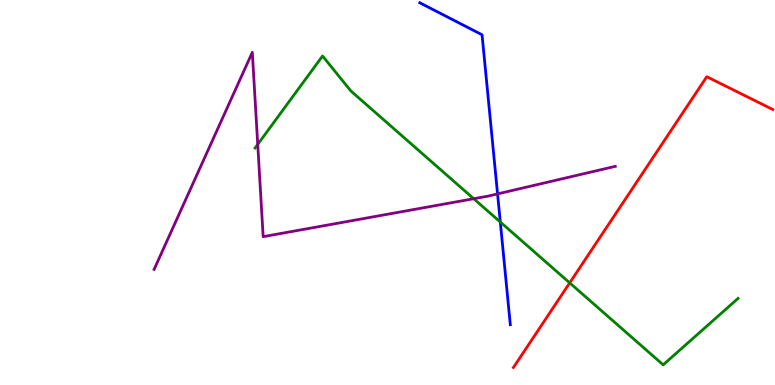[{'lines': ['blue', 'red'], 'intersections': []}, {'lines': ['green', 'red'], 'intersections': [{'x': 7.35, 'y': 2.65}]}, {'lines': ['purple', 'red'], 'intersections': []}, {'lines': ['blue', 'green'], 'intersections': [{'x': 6.46, 'y': 4.23}]}, {'lines': ['blue', 'purple'], 'intersections': [{'x': 6.42, 'y': 4.96}]}, {'lines': ['green', 'purple'], 'intersections': [{'x': 3.33, 'y': 6.25}, {'x': 6.11, 'y': 4.84}]}]